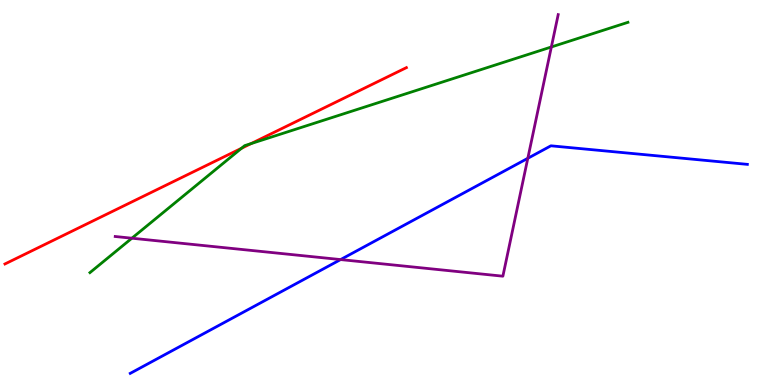[{'lines': ['blue', 'red'], 'intersections': []}, {'lines': ['green', 'red'], 'intersections': [{'x': 3.12, 'y': 6.15}, {'x': 3.24, 'y': 6.27}]}, {'lines': ['purple', 'red'], 'intersections': []}, {'lines': ['blue', 'green'], 'intersections': []}, {'lines': ['blue', 'purple'], 'intersections': [{'x': 4.39, 'y': 3.26}, {'x': 6.81, 'y': 5.89}]}, {'lines': ['green', 'purple'], 'intersections': [{'x': 1.7, 'y': 3.81}, {'x': 7.11, 'y': 8.78}]}]